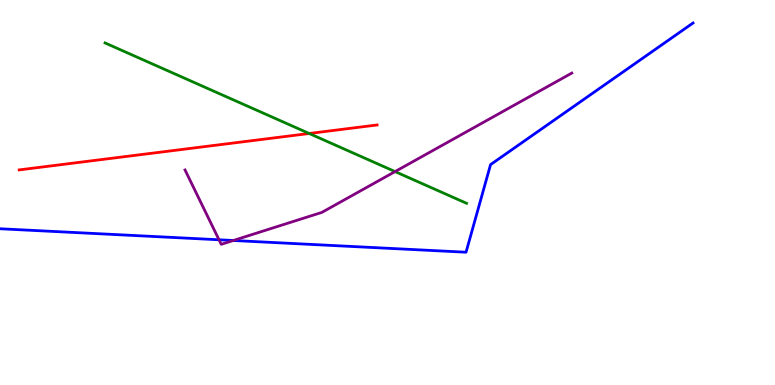[{'lines': ['blue', 'red'], 'intersections': []}, {'lines': ['green', 'red'], 'intersections': [{'x': 3.99, 'y': 6.53}]}, {'lines': ['purple', 'red'], 'intersections': []}, {'lines': ['blue', 'green'], 'intersections': []}, {'lines': ['blue', 'purple'], 'intersections': [{'x': 2.83, 'y': 3.77}, {'x': 3.01, 'y': 3.75}]}, {'lines': ['green', 'purple'], 'intersections': [{'x': 5.1, 'y': 5.54}]}]